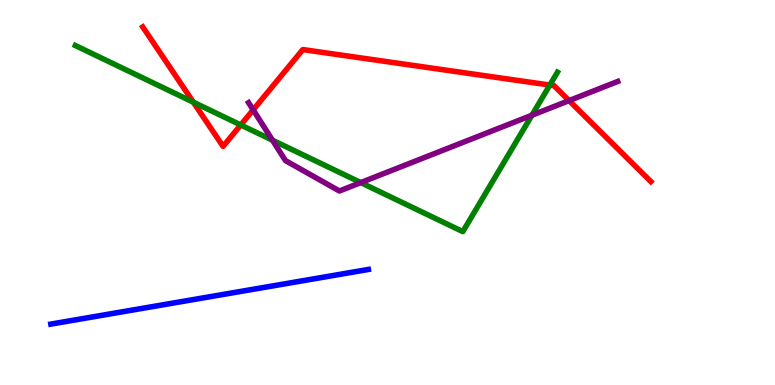[{'lines': ['blue', 'red'], 'intersections': []}, {'lines': ['green', 'red'], 'intersections': [{'x': 2.49, 'y': 7.35}, {'x': 3.11, 'y': 6.75}, {'x': 7.09, 'y': 7.79}]}, {'lines': ['purple', 'red'], 'intersections': [{'x': 3.27, 'y': 7.15}, {'x': 7.34, 'y': 7.39}]}, {'lines': ['blue', 'green'], 'intersections': []}, {'lines': ['blue', 'purple'], 'intersections': []}, {'lines': ['green', 'purple'], 'intersections': [{'x': 3.52, 'y': 6.36}, {'x': 4.65, 'y': 5.26}, {'x': 6.86, 'y': 7.01}]}]